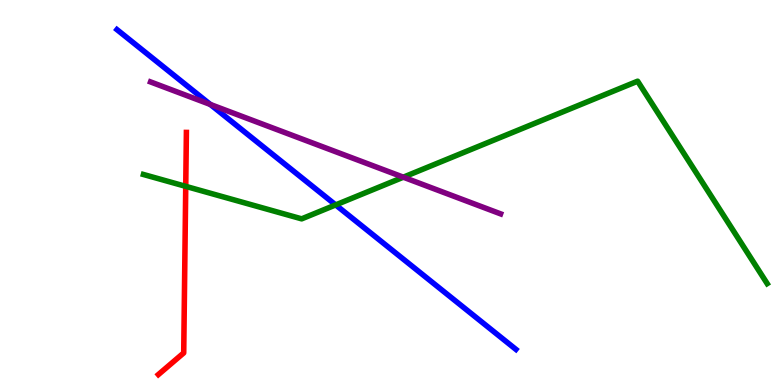[{'lines': ['blue', 'red'], 'intersections': []}, {'lines': ['green', 'red'], 'intersections': [{'x': 2.4, 'y': 5.16}]}, {'lines': ['purple', 'red'], 'intersections': []}, {'lines': ['blue', 'green'], 'intersections': [{'x': 4.33, 'y': 4.68}]}, {'lines': ['blue', 'purple'], 'intersections': [{'x': 2.71, 'y': 7.29}]}, {'lines': ['green', 'purple'], 'intersections': [{'x': 5.2, 'y': 5.4}]}]